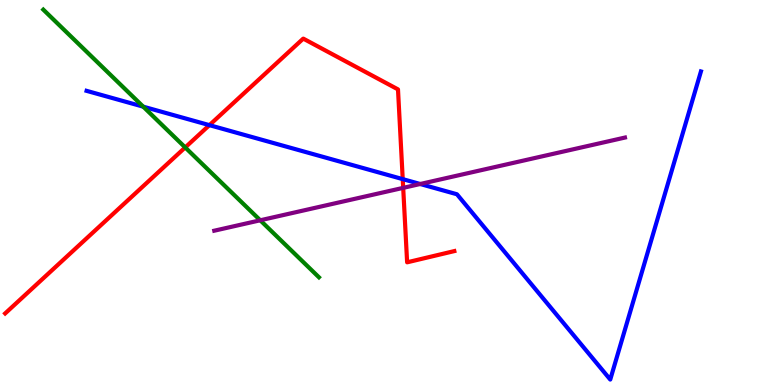[{'lines': ['blue', 'red'], 'intersections': [{'x': 2.7, 'y': 6.75}, {'x': 5.2, 'y': 5.35}]}, {'lines': ['green', 'red'], 'intersections': [{'x': 2.39, 'y': 6.17}]}, {'lines': ['purple', 'red'], 'intersections': [{'x': 5.2, 'y': 5.12}]}, {'lines': ['blue', 'green'], 'intersections': [{'x': 1.85, 'y': 7.23}]}, {'lines': ['blue', 'purple'], 'intersections': [{'x': 5.42, 'y': 5.22}]}, {'lines': ['green', 'purple'], 'intersections': [{'x': 3.36, 'y': 4.28}]}]